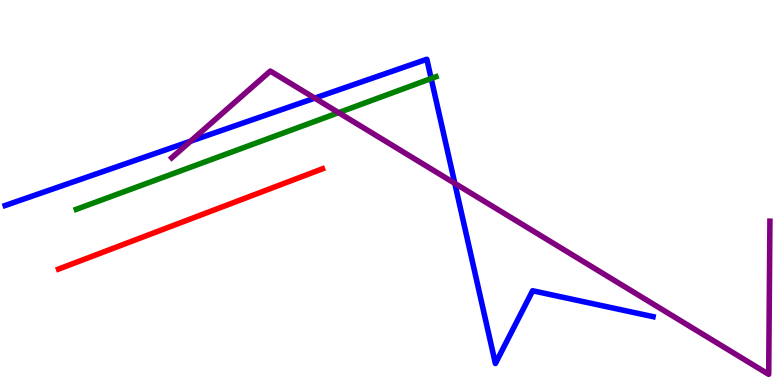[{'lines': ['blue', 'red'], 'intersections': []}, {'lines': ['green', 'red'], 'intersections': []}, {'lines': ['purple', 'red'], 'intersections': []}, {'lines': ['blue', 'green'], 'intersections': [{'x': 5.56, 'y': 7.96}]}, {'lines': ['blue', 'purple'], 'intersections': [{'x': 2.46, 'y': 6.33}, {'x': 4.06, 'y': 7.45}, {'x': 5.87, 'y': 5.24}]}, {'lines': ['green', 'purple'], 'intersections': [{'x': 4.37, 'y': 7.07}]}]